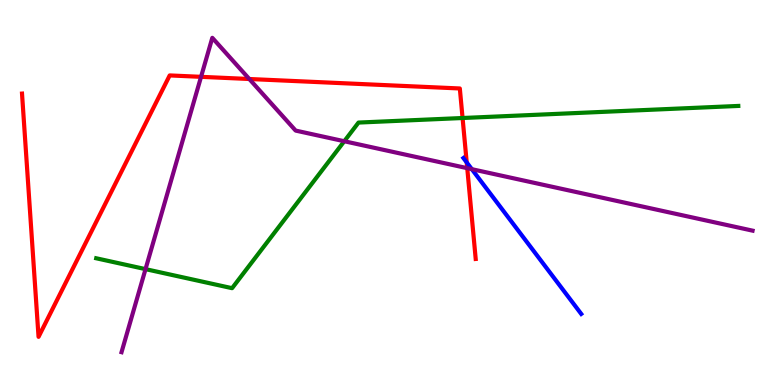[{'lines': ['blue', 'red'], 'intersections': [{'x': 6.02, 'y': 5.78}]}, {'lines': ['green', 'red'], 'intersections': [{'x': 5.97, 'y': 6.93}]}, {'lines': ['purple', 'red'], 'intersections': [{'x': 2.59, 'y': 8.0}, {'x': 3.22, 'y': 7.95}, {'x': 6.03, 'y': 5.63}]}, {'lines': ['blue', 'green'], 'intersections': []}, {'lines': ['blue', 'purple'], 'intersections': [{'x': 6.09, 'y': 5.61}]}, {'lines': ['green', 'purple'], 'intersections': [{'x': 1.88, 'y': 3.01}, {'x': 4.44, 'y': 6.33}]}]